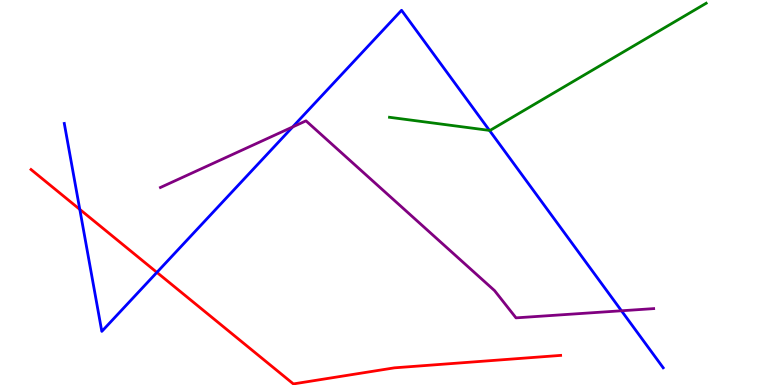[{'lines': ['blue', 'red'], 'intersections': [{'x': 1.03, 'y': 4.56}, {'x': 2.02, 'y': 2.93}]}, {'lines': ['green', 'red'], 'intersections': []}, {'lines': ['purple', 'red'], 'intersections': []}, {'lines': ['blue', 'green'], 'intersections': [{'x': 6.32, 'y': 6.61}]}, {'lines': ['blue', 'purple'], 'intersections': [{'x': 3.78, 'y': 6.7}, {'x': 8.02, 'y': 1.93}]}, {'lines': ['green', 'purple'], 'intersections': []}]